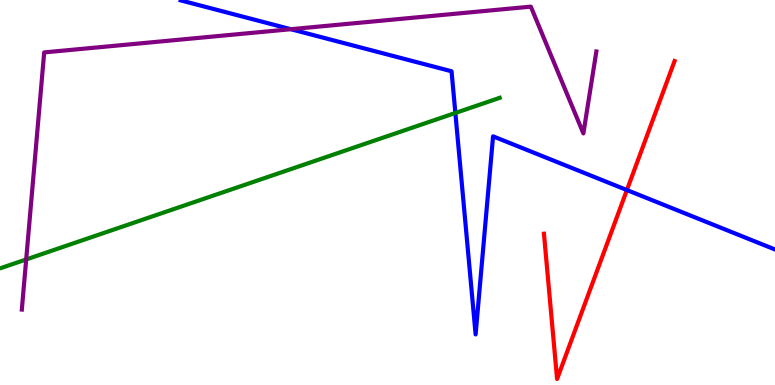[{'lines': ['blue', 'red'], 'intersections': [{'x': 8.09, 'y': 5.06}]}, {'lines': ['green', 'red'], 'intersections': []}, {'lines': ['purple', 'red'], 'intersections': []}, {'lines': ['blue', 'green'], 'intersections': [{'x': 5.88, 'y': 7.07}]}, {'lines': ['blue', 'purple'], 'intersections': [{'x': 3.75, 'y': 9.24}]}, {'lines': ['green', 'purple'], 'intersections': [{'x': 0.338, 'y': 3.26}]}]